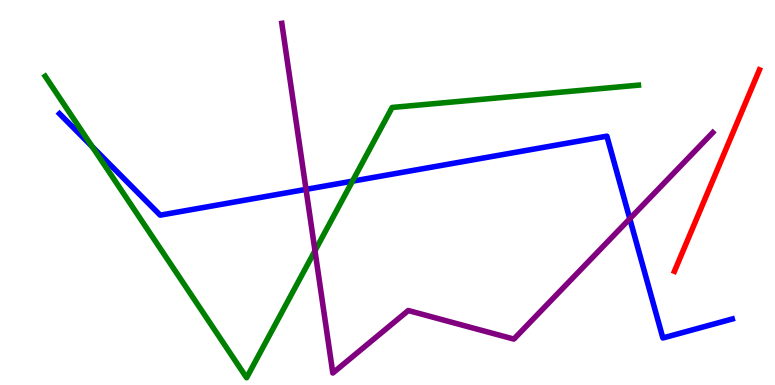[{'lines': ['blue', 'red'], 'intersections': []}, {'lines': ['green', 'red'], 'intersections': []}, {'lines': ['purple', 'red'], 'intersections': []}, {'lines': ['blue', 'green'], 'intersections': [{'x': 1.19, 'y': 6.19}, {'x': 4.55, 'y': 5.29}]}, {'lines': ['blue', 'purple'], 'intersections': [{'x': 3.95, 'y': 5.08}, {'x': 8.13, 'y': 4.32}]}, {'lines': ['green', 'purple'], 'intersections': [{'x': 4.06, 'y': 3.49}]}]